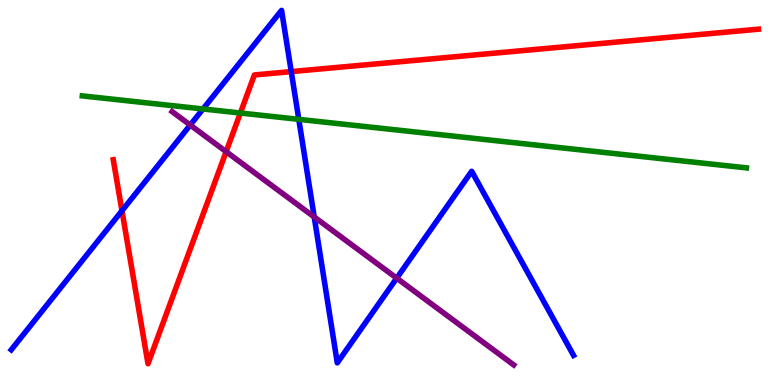[{'lines': ['blue', 'red'], 'intersections': [{'x': 1.57, 'y': 4.53}, {'x': 3.76, 'y': 8.14}]}, {'lines': ['green', 'red'], 'intersections': [{'x': 3.1, 'y': 7.06}]}, {'lines': ['purple', 'red'], 'intersections': [{'x': 2.92, 'y': 6.06}]}, {'lines': ['blue', 'green'], 'intersections': [{'x': 2.62, 'y': 7.17}, {'x': 3.86, 'y': 6.9}]}, {'lines': ['blue', 'purple'], 'intersections': [{'x': 2.45, 'y': 6.75}, {'x': 4.05, 'y': 4.36}, {'x': 5.12, 'y': 2.78}]}, {'lines': ['green', 'purple'], 'intersections': []}]